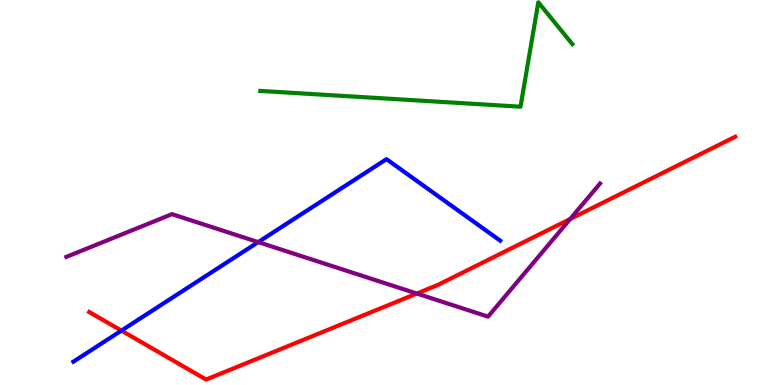[{'lines': ['blue', 'red'], 'intersections': [{'x': 1.57, 'y': 1.41}]}, {'lines': ['green', 'red'], 'intersections': []}, {'lines': ['purple', 'red'], 'intersections': [{'x': 5.38, 'y': 2.38}, {'x': 7.36, 'y': 4.31}]}, {'lines': ['blue', 'green'], 'intersections': []}, {'lines': ['blue', 'purple'], 'intersections': [{'x': 3.33, 'y': 3.71}]}, {'lines': ['green', 'purple'], 'intersections': []}]